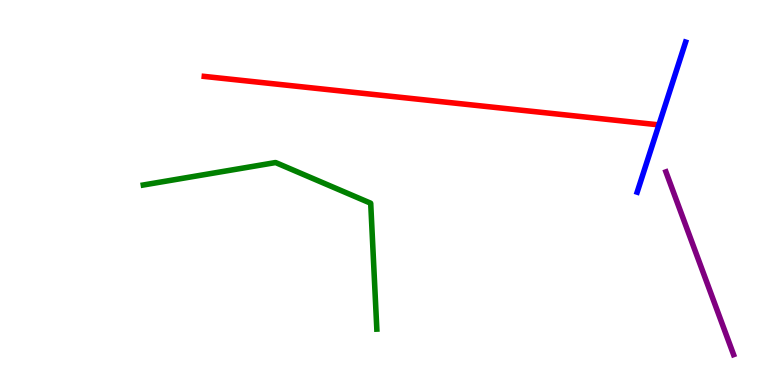[{'lines': ['blue', 'red'], 'intersections': []}, {'lines': ['green', 'red'], 'intersections': []}, {'lines': ['purple', 'red'], 'intersections': []}, {'lines': ['blue', 'green'], 'intersections': []}, {'lines': ['blue', 'purple'], 'intersections': []}, {'lines': ['green', 'purple'], 'intersections': []}]